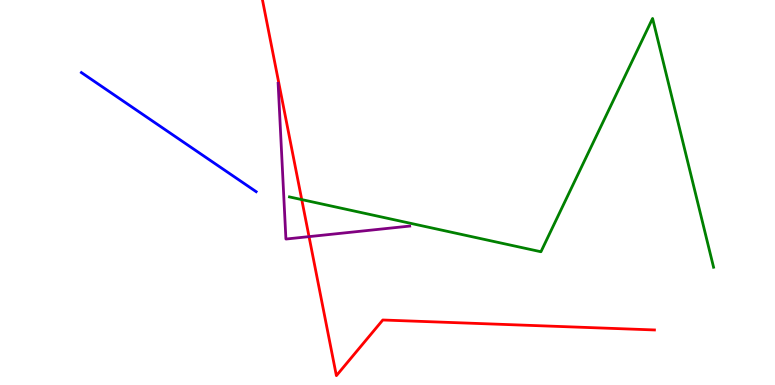[{'lines': ['blue', 'red'], 'intersections': []}, {'lines': ['green', 'red'], 'intersections': [{'x': 3.89, 'y': 4.82}]}, {'lines': ['purple', 'red'], 'intersections': [{'x': 3.99, 'y': 3.85}]}, {'lines': ['blue', 'green'], 'intersections': []}, {'lines': ['blue', 'purple'], 'intersections': []}, {'lines': ['green', 'purple'], 'intersections': []}]